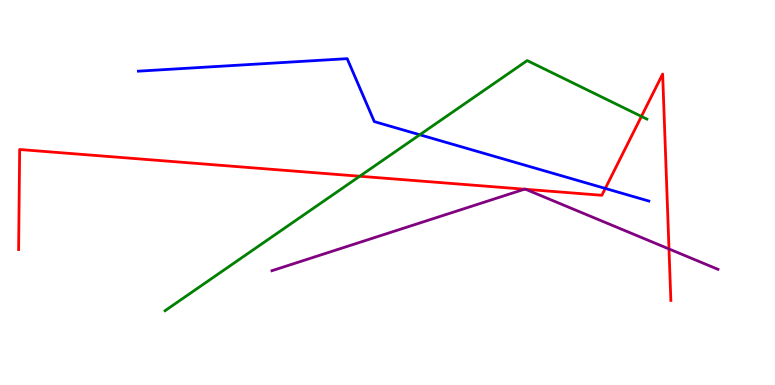[{'lines': ['blue', 'red'], 'intersections': [{'x': 7.81, 'y': 5.11}]}, {'lines': ['green', 'red'], 'intersections': [{'x': 4.64, 'y': 5.42}, {'x': 8.28, 'y': 6.98}]}, {'lines': ['purple', 'red'], 'intersections': [{'x': 6.77, 'y': 5.09}, {'x': 6.78, 'y': 5.08}, {'x': 8.63, 'y': 3.53}]}, {'lines': ['blue', 'green'], 'intersections': [{'x': 5.42, 'y': 6.5}]}, {'lines': ['blue', 'purple'], 'intersections': []}, {'lines': ['green', 'purple'], 'intersections': []}]